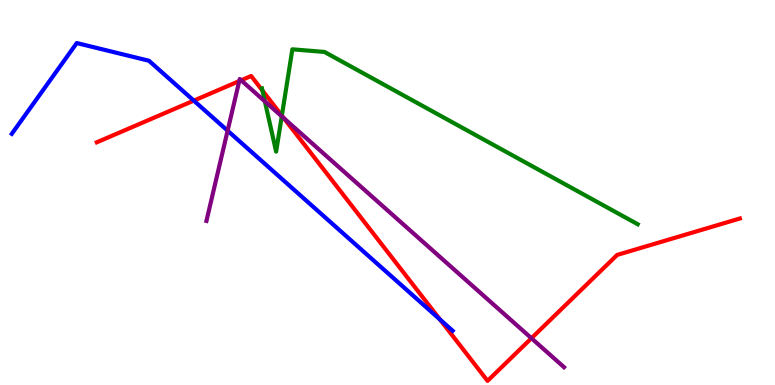[{'lines': ['blue', 'red'], 'intersections': [{'x': 2.5, 'y': 7.39}, {'x': 5.68, 'y': 1.7}]}, {'lines': ['green', 'red'], 'intersections': [{'x': 3.39, 'y': 7.65}, {'x': 3.64, 'y': 7.0}]}, {'lines': ['purple', 'red'], 'intersections': [{'x': 3.09, 'y': 7.89}, {'x': 3.11, 'y': 7.91}, {'x': 3.66, 'y': 6.93}, {'x': 6.86, 'y': 1.21}]}, {'lines': ['blue', 'green'], 'intersections': []}, {'lines': ['blue', 'purple'], 'intersections': [{'x': 2.94, 'y': 6.61}]}, {'lines': ['green', 'purple'], 'intersections': [{'x': 3.42, 'y': 7.37}, {'x': 3.64, 'y': 6.98}]}]